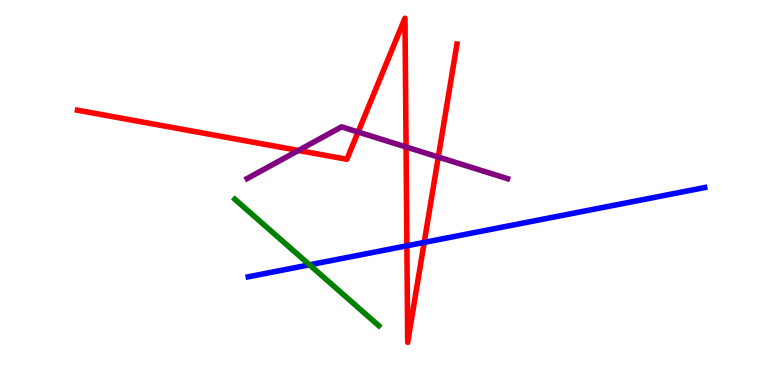[{'lines': ['blue', 'red'], 'intersections': [{'x': 5.25, 'y': 3.62}, {'x': 5.47, 'y': 3.7}]}, {'lines': ['green', 'red'], 'intersections': []}, {'lines': ['purple', 'red'], 'intersections': [{'x': 3.85, 'y': 6.09}, {'x': 4.62, 'y': 6.57}, {'x': 5.24, 'y': 6.18}, {'x': 5.66, 'y': 5.92}]}, {'lines': ['blue', 'green'], 'intersections': [{'x': 3.99, 'y': 3.12}]}, {'lines': ['blue', 'purple'], 'intersections': []}, {'lines': ['green', 'purple'], 'intersections': []}]